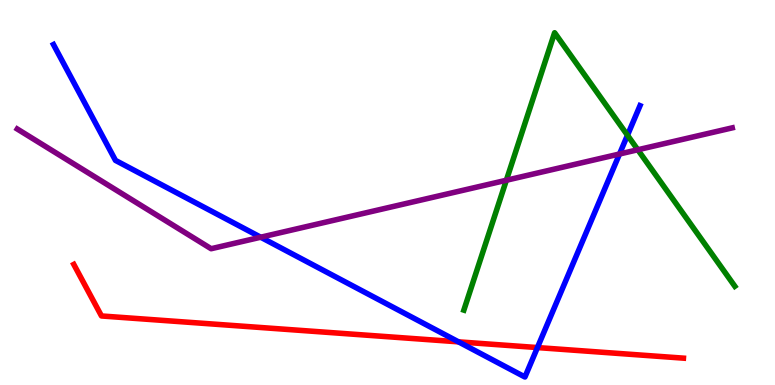[{'lines': ['blue', 'red'], 'intersections': [{'x': 5.92, 'y': 1.12}, {'x': 6.93, 'y': 0.972}]}, {'lines': ['green', 'red'], 'intersections': []}, {'lines': ['purple', 'red'], 'intersections': []}, {'lines': ['blue', 'green'], 'intersections': [{'x': 8.1, 'y': 6.49}]}, {'lines': ['blue', 'purple'], 'intersections': [{'x': 3.36, 'y': 3.84}, {'x': 7.99, 'y': 6.0}]}, {'lines': ['green', 'purple'], 'intersections': [{'x': 6.53, 'y': 5.32}, {'x': 8.23, 'y': 6.11}]}]